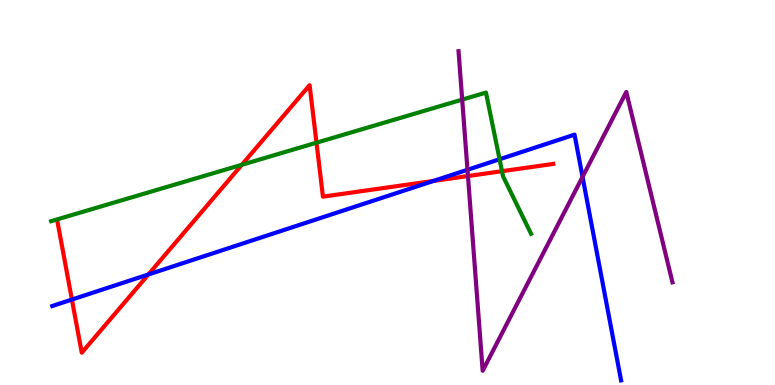[{'lines': ['blue', 'red'], 'intersections': [{'x': 0.928, 'y': 2.22}, {'x': 1.91, 'y': 2.87}, {'x': 5.59, 'y': 5.3}]}, {'lines': ['green', 'red'], 'intersections': [{'x': 3.12, 'y': 5.72}, {'x': 4.08, 'y': 6.29}, {'x': 6.48, 'y': 5.55}]}, {'lines': ['purple', 'red'], 'intersections': [{'x': 6.04, 'y': 5.43}]}, {'lines': ['blue', 'green'], 'intersections': [{'x': 6.45, 'y': 5.86}]}, {'lines': ['blue', 'purple'], 'intersections': [{'x': 6.03, 'y': 5.59}, {'x': 7.52, 'y': 5.41}]}, {'lines': ['green', 'purple'], 'intersections': [{'x': 5.96, 'y': 7.41}]}]